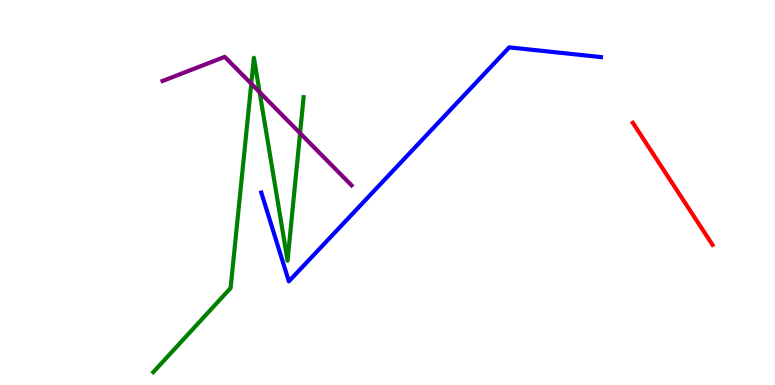[{'lines': ['blue', 'red'], 'intersections': []}, {'lines': ['green', 'red'], 'intersections': []}, {'lines': ['purple', 'red'], 'intersections': []}, {'lines': ['blue', 'green'], 'intersections': []}, {'lines': ['blue', 'purple'], 'intersections': []}, {'lines': ['green', 'purple'], 'intersections': [{'x': 3.24, 'y': 7.83}, {'x': 3.35, 'y': 7.61}, {'x': 3.87, 'y': 6.54}]}]